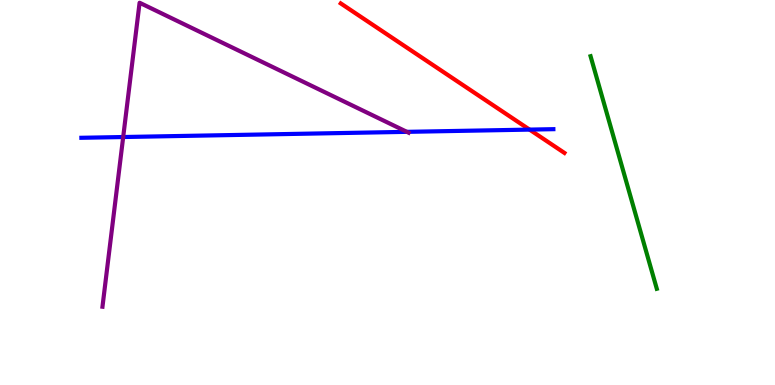[{'lines': ['blue', 'red'], 'intersections': [{'x': 6.83, 'y': 6.63}]}, {'lines': ['green', 'red'], 'intersections': []}, {'lines': ['purple', 'red'], 'intersections': []}, {'lines': ['blue', 'green'], 'intersections': []}, {'lines': ['blue', 'purple'], 'intersections': [{'x': 1.59, 'y': 6.44}, {'x': 5.25, 'y': 6.58}]}, {'lines': ['green', 'purple'], 'intersections': []}]